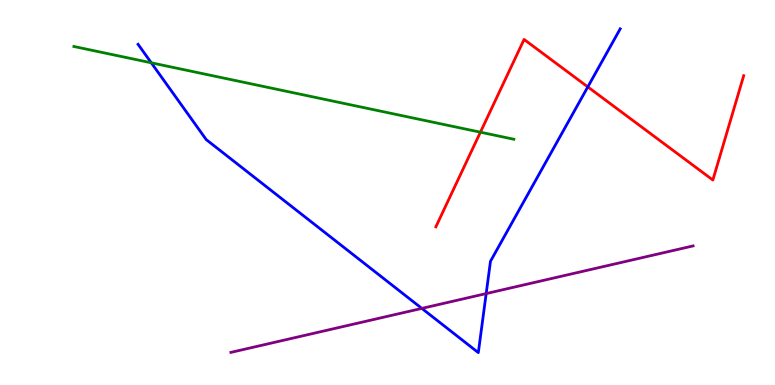[{'lines': ['blue', 'red'], 'intersections': [{'x': 7.58, 'y': 7.74}]}, {'lines': ['green', 'red'], 'intersections': [{'x': 6.2, 'y': 6.57}]}, {'lines': ['purple', 'red'], 'intersections': []}, {'lines': ['blue', 'green'], 'intersections': [{'x': 1.95, 'y': 8.37}]}, {'lines': ['blue', 'purple'], 'intersections': [{'x': 5.44, 'y': 1.99}, {'x': 6.27, 'y': 2.37}]}, {'lines': ['green', 'purple'], 'intersections': []}]